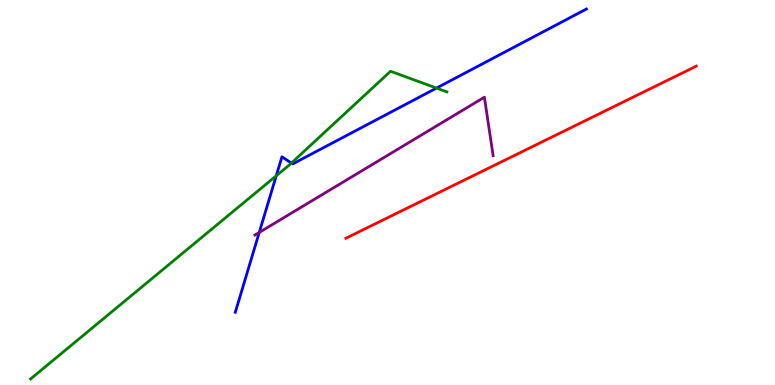[{'lines': ['blue', 'red'], 'intersections': []}, {'lines': ['green', 'red'], 'intersections': []}, {'lines': ['purple', 'red'], 'intersections': []}, {'lines': ['blue', 'green'], 'intersections': [{'x': 3.56, 'y': 5.43}, {'x': 3.76, 'y': 5.76}, {'x': 5.63, 'y': 7.71}]}, {'lines': ['blue', 'purple'], 'intersections': [{'x': 3.35, 'y': 3.96}]}, {'lines': ['green', 'purple'], 'intersections': []}]